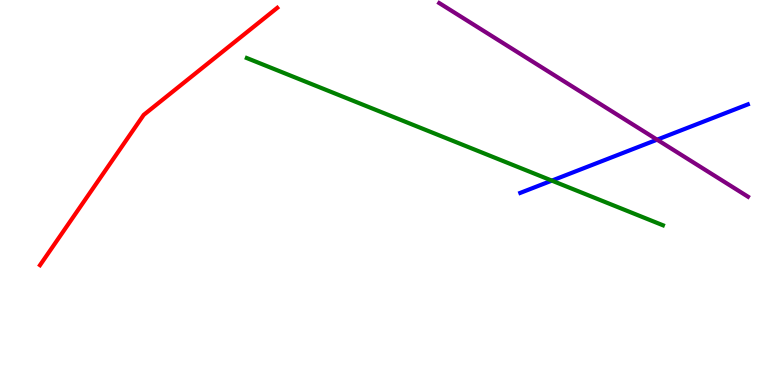[{'lines': ['blue', 'red'], 'intersections': []}, {'lines': ['green', 'red'], 'intersections': []}, {'lines': ['purple', 'red'], 'intersections': []}, {'lines': ['blue', 'green'], 'intersections': [{'x': 7.12, 'y': 5.31}]}, {'lines': ['blue', 'purple'], 'intersections': [{'x': 8.48, 'y': 6.37}]}, {'lines': ['green', 'purple'], 'intersections': []}]